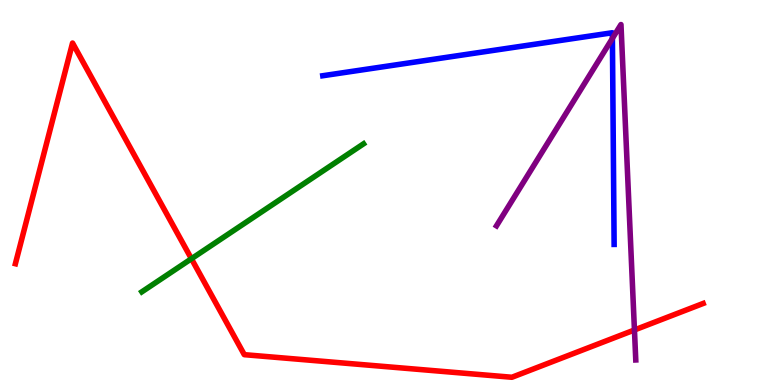[{'lines': ['blue', 'red'], 'intersections': []}, {'lines': ['green', 'red'], 'intersections': [{'x': 2.47, 'y': 3.28}]}, {'lines': ['purple', 'red'], 'intersections': [{'x': 8.19, 'y': 1.43}]}, {'lines': ['blue', 'green'], 'intersections': []}, {'lines': ['blue', 'purple'], 'intersections': [{'x': 7.9, 'y': 9.0}]}, {'lines': ['green', 'purple'], 'intersections': []}]